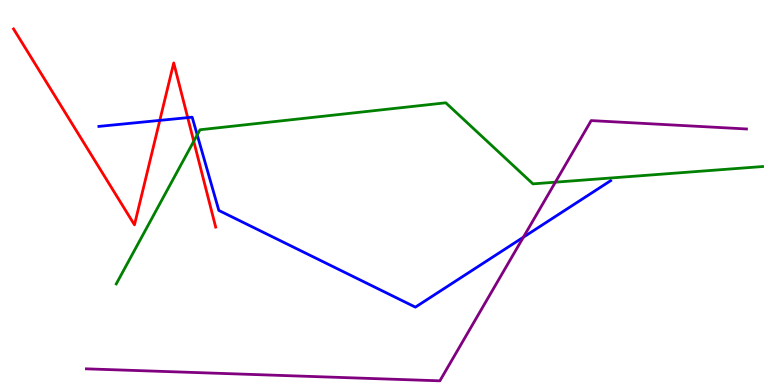[{'lines': ['blue', 'red'], 'intersections': [{'x': 2.06, 'y': 6.87}, {'x': 2.42, 'y': 6.94}]}, {'lines': ['green', 'red'], 'intersections': [{'x': 2.5, 'y': 6.33}]}, {'lines': ['purple', 'red'], 'intersections': []}, {'lines': ['blue', 'green'], 'intersections': [{'x': 2.54, 'y': 6.5}]}, {'lines': ['blue', 'purple'], 'intersections': [{'x': 6.75, 'y': 3.84}]}, {'lines': ['green', 'purple'], 'intersections': [{'x': 7.17, 'y': 5.27}]}]